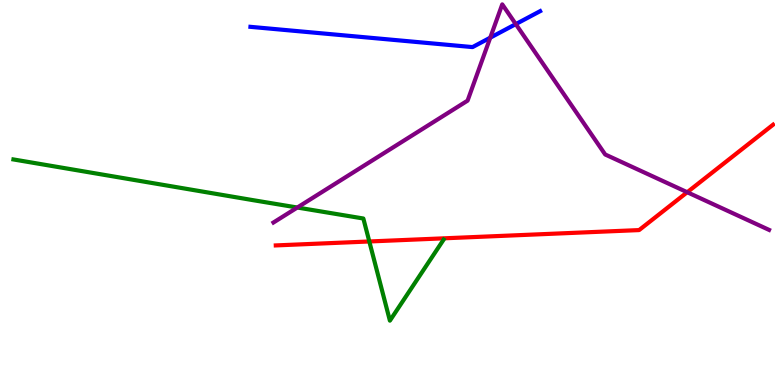[{'lines': ['blue', 'red'], 'intersections': []}, {'lines': ['green', 'red'], 'intersections': [{'x': 4.77, 'y': 3.73}]}, {'lines': ['purple', 'red'], 'intersections': [{'x': 8.87, 'y': 5.01}]}, {'lines': ['blue', 'green'], 'intersections': []}, {'lines': ['blue', 'purple'], 'intersections': [{'x': 6.33, 'y': 9.02}, {'x': 6.66, 'y': 9.37}]}, {'lines': ['green', 'purple'], 'intersections': [{'x': 3.84, 'y': 4.61}]}]